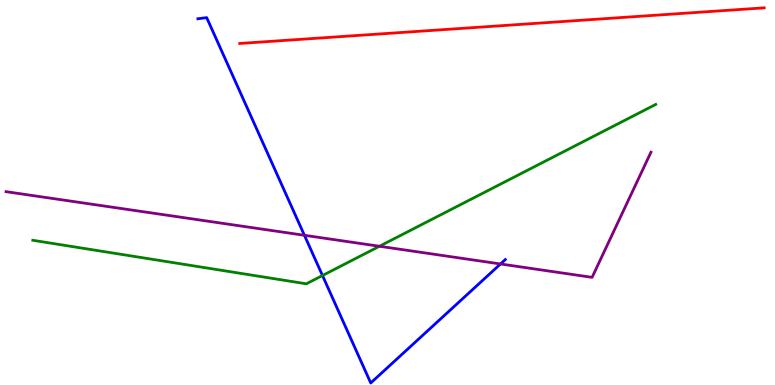[{'lines': ['blue', 'red'], 'intersections': []}, {'lines': ['green', 'red'], 'intersections': []}, {'lines': ['purple', 'red'], 'intersections': []}, {'lines': ['blue', 'green'], 'intersections': [{'x': 4.16, 'y': 2.84}]}, {'lines': ['blue', 'purple'], 'intersections': [{'x': 3.93, 'y': 3.89}, {'x': 6.46, 'y': 3.14}]}, {'lines': ['green', 'purple'], 'intersections': [{'x': 4.9, 'y': 3.6}]}]